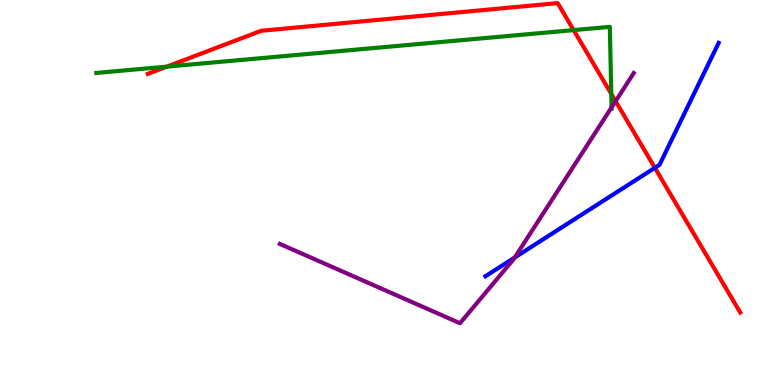[{'lines': ['blue', 'red'], 'intersections': [{'x': 8.45, 'y': 5.64}]}, {'lines': ['green', 'red'], 'intersections': [{'x': 2.15, 'y': 8.27}, {'x': 7.4, 'y': 9.22}, {'x': 7.89, 'y': 7.56}]}, {'lines': ['purple', 'red'], 'intersections': [{'x': 7.94, 'y': 7.37}]}, {'lines': ['blue', 'green'], 'intersections': []}, {'lines': ['blue', 'purple'], 'intersections': [{'x': 6.64, 'y': 3.31}]}, {'lines': ['green', 'purple'], 'intersections': [{'x': 7.89, 'y': 7.21}]}]